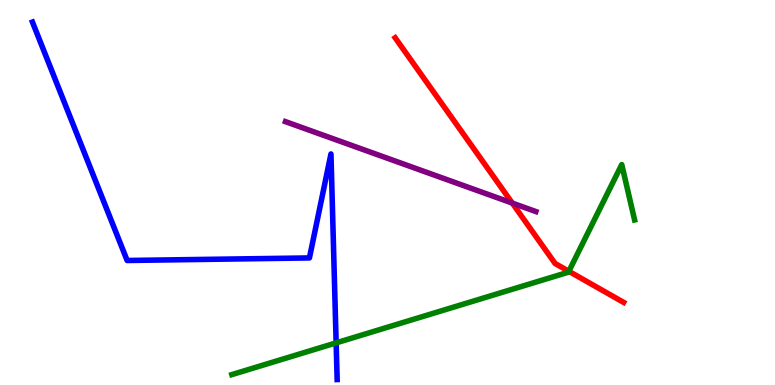[{'lines': ['blue', 'red'], 'intersections': []}, {'lines': ['green', 'red'], 'intersections': [{'x': 7.34, 'y': 2.95}]}, {'lines': ['purple', 'red'], 'intersections': [{'x': 6.61, 'y': 4.72}]}, {'lines': ['blue', 'green'], 'intersections': [{'x': 4.34, 'y': 1.09}]}, {'lines': ['blue', 'purple'], 'intersections': []}, {'lines': ['green', 'purple'], 'intersections': []}]